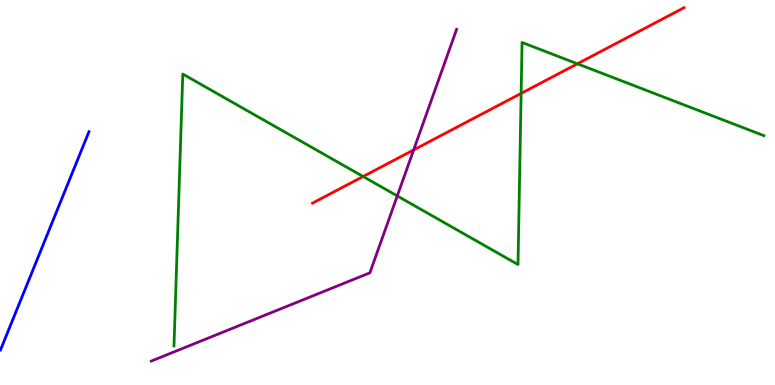[{'lines': ['blue', 'red'], 'intersections': []}, {'lines': ['green', 'red'], 'intersections': [{'x': 4.69, 'y': 5.42}, {'x': 6.72, 'y': 7.57}, {'x': 7.45, 'y': 8.34}]}, {'lines': ['purple', 'red'], 'intersections': [{'x': 5.34, 'y': 6.11}]}, {'lines': ['blue', 'green'], 'intersections': []}, {'lines': ['blue', 'purple'], 'intersections': []}, {'lines': ['green', 'purple'], 'intersections': [{'x': 5.13, 'y': 4.91}]}]